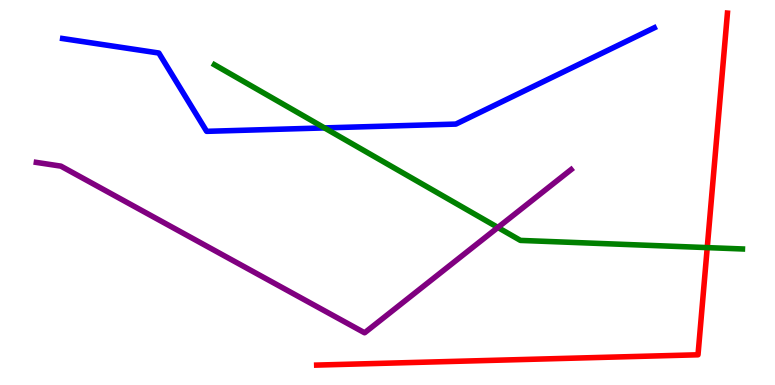[{'lines': ['blue', 'red'], 'intersections': []}, {'lines': ['green', 'red'], 'intersections': [{'x': 9.13, 'y': 3.57}]}, {'lines': ['purple', 'red'], 'intersections': []}, {'lines': ['blue', 'green'], 'intersections': [{'x': 4.19, 'y': 6.68}]}, {'lines': ['blue', 'purple'], 'intersections': []}, {'lines': ['green', 'purple'], 'intersections': [{'x': 6.42, 'y': 4.09}]}]